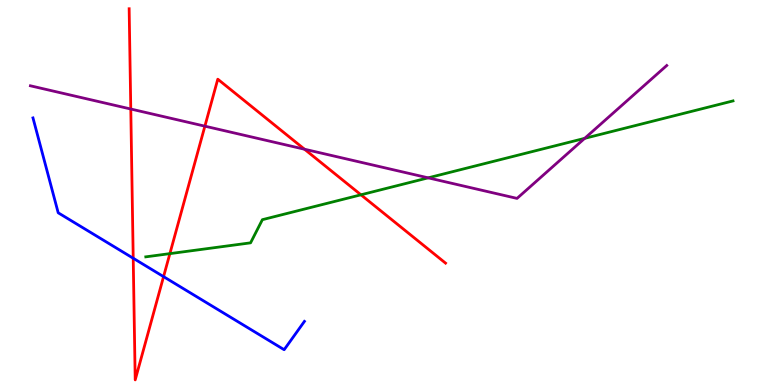[{'lines': ['blue', 'red'], 'intersections': [{'x': 1.72, 'y': 3.29}, {'x': 2.11, 'y': 2.81}]}, {'lines': ['green', 'red'], 'intersections': [{'x': 2.19, 'y': 3.41}, {'x': 4.66, 'y': 4.94}]}, {'lines': ['purple', 'red'], 'intersections': [{'x': 1.69, 'y': 7.17}, {'x': 2.64, 'y': 6.72}, {'x': 3.93, 'y': 6.12}]}, {'lines': ['blue', 'green'], 'intersections': []}, {'lines': ['blue', 'purple'], 'intersections': []}, {'lines': ['green', 'purple'], 'intersections': [{'x': 5.52, 'y': 5.38}, {'x': 7.54, 'y': 6.41}]}]